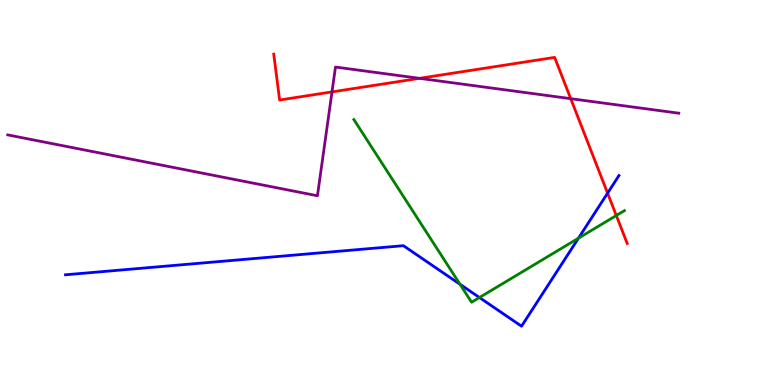[{'lines': ['blue', 'red'], 'intersections': [{'x': 7.84, 'y': 4.98}]}, {'lines': ['green', 'red'], 'intersections': [{'x': 7.95, 'y': 4.4}]}, {'lines': ['purple', 'red'], 'intersections': [{'x': 4.28, 'y': 7.61}, {'x': 5.41, 'y': 7.97}, {'x': 7.36, 'y': 7.44}]}, {'lines': ['blue', 'green'], 'intersections': [{'x': 5.94, 'y': 2.62}, {'x': 6.19, 'y': 2.27}, {'x': 7.46, 'y': 3.81}]}, {'lines': ['blue', 'purple'], 'intersections': []}, {'lines': ['green', 'purple'], 'intersections': []}]